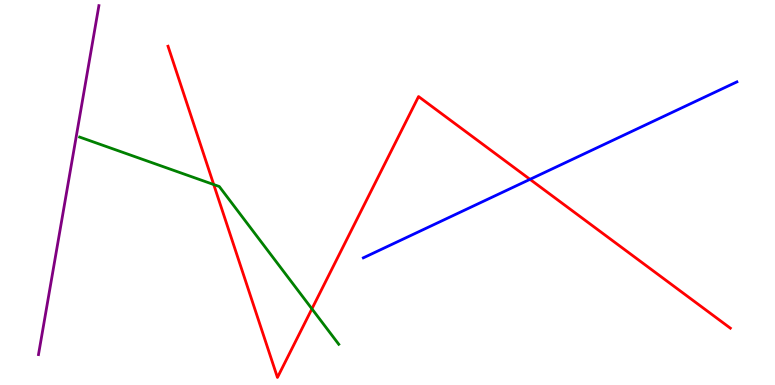[{'lines': ['blue', 'red'], 'intersections': [{'x': 6.84, 'y': 5.34}]}, {'lines': ['green', 'red'], 'intersections': [{'x': 2.76, 'y': 5.21}, {'x': 4.02, 'y': 1.98}]}, {'lines': ['purple', 'red'], 'intersections': []}, {'lines': ['blue', 'green'], 'intersections': []}, {'lines': ['blue', 'purple'], 'intersections': []}, {'lines': ['green', 'purple'], 'intersections': []}]